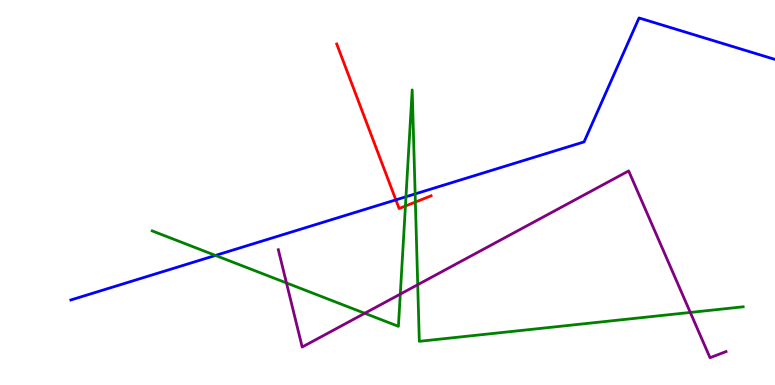[{'lines': ['blue', 'red'], 'intersections': [{'x': 5.11, 'y': 4.81}]}, {'lines': ['green', 'red'], 'intersections': [{'x': 5.23, 'y': 4.65}, {'x': 5.36, 'y': 4.75}]}, {'lines': ['purple', 'red'], 'intersections': []}, {'lines': ['blue', 'green'], 'intersections': [{'x': 2.78, 'y': 3.37}, {'x': 5.24, 'y': 4.89}, {'x': 5.36, 'y': 4.96}]}, {'lines': ['blue', 'purple'], 'intersections': []}, {'lines': ['green', 'purple'], 'intersections': [{'x': 3.7, 'y': 2.65}, {'x': 4.71, 'y': 1.86}, {'x': 5.17, 'y': 2.36}, {'x': 5.39, 'y': 2.61}, {'x': 8.91, 'y': 1.88}]}]